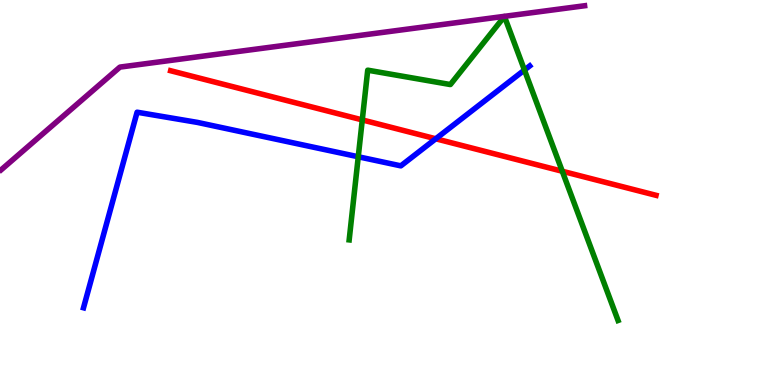[{'lines': ['blue', 'red'], 'intersections': [{'x': 5.62, 'y': 6.4}]}, {'lines': ['green', 'red'], 'intersections': [{'x': 4.67, 'y': 6.89}, {'x': 7.26, 'y': 5.55}]}, {'lines': ['purple', 'red'], 'intersections': []}, {'lines': ['blue', 'green'], 'intersections': [{'x': 4.62, 'y': 5.93}, {'x': 6.77, 'y': 8.18}]}, {'lines': ['blue', 'purple'], 'intersections': []}, {'lines': ['green', 'purple'], 'intersections': []}]